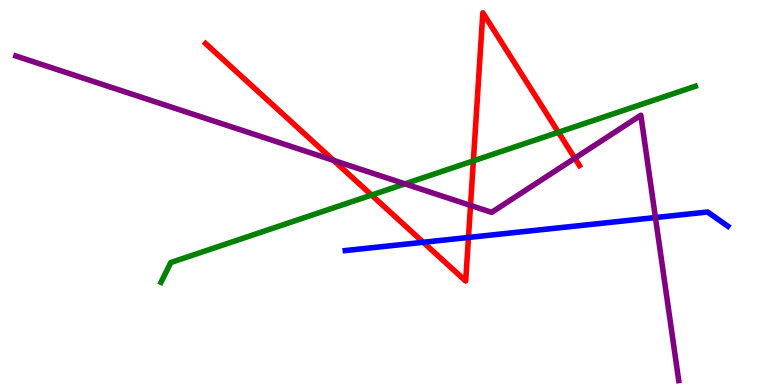[{'lines': ['blue', 'red'], 'intersections': [{'x': 5.46, 'y': 3.71}, {'x': 6.04, 'y': 3.83}]}, {'lines': ['green', 'red'], 'intersections': [{'x': 4.79, 'y': 4.93}, {'x': 6.11, 'y': 5.82}, {'x': 7.21, 'y': 6.56}]}, {'lines': ['purple', 'red'], 'intersections': [{'x': 4.3, 'y': 5.83}, {'x': 6.07, 'y': 4.66}, {'x': 7.42, 'y': 5.89}]}, {'lines': ['blue', 'green'], 'intersections': []}, {'lines': ['blue', 'purple'], 'intersections': [{'x': 8.46, 'y': 4.35}]}, {'lines': ['green', 'purple'], 'intersections': [{'x': 5.22, 'y': 5.22}]}]